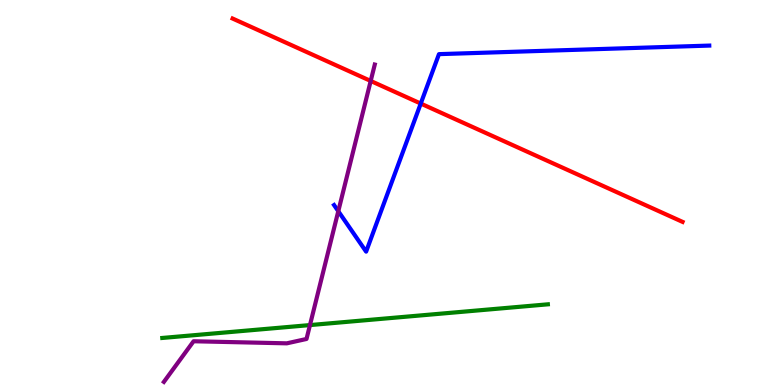[{'lines': ['blue', 'red'], 'intersections': [{'x': 5.43, 'y': 7.31}]}, {'lines': ['green', 'red'], 'intersections': []}, {'lines': ['purple', 'red'], 'intersections': [{'x': 4.78, 'y': 7.9}]}, {'lines': ['blue', 'green'], 'intersections': []}, {'lines': ['blue', 'purple'], 'intersections': [{'x': 4.37, 'y': 4.51}]}, {'lines': ['green', 'purple'], 'intersections': [{'x': 4.0, 'y': 1.56}]}]